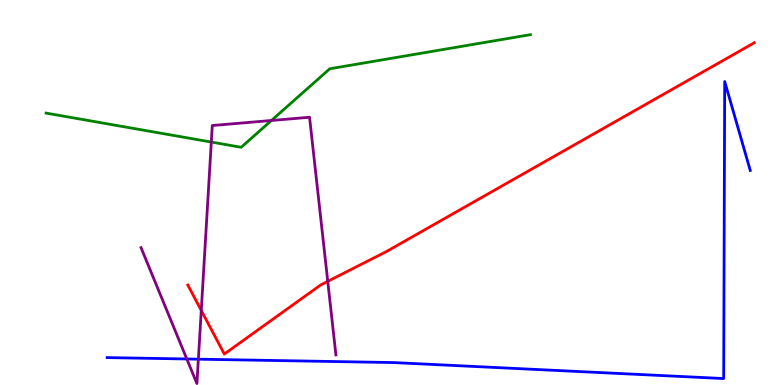[{'lines': ['blue', 'red'], 'intersections': []}, {'lines': ['green', 'red'], 'intersections': []}, {'lines': ['purple', 'red'], 'intersections': [{'x': 2.6, 'y': 1.94}, {'x': 4.23, 'y': 2.69}]}, {'lines': ['blue', 'green'], 'intersections': []}, {'lines': ['blue', 'purple'], 'intersections': [{'x': 2.41, 'y': 0.676}, {'x': 2.56, 'y': 0.671}]}, {'lines': ['green', 'purple'], 'intersections': [{'x': 2.73, 'y': 6.31}, {'x': 3.5, 'y': 6.87}]}]